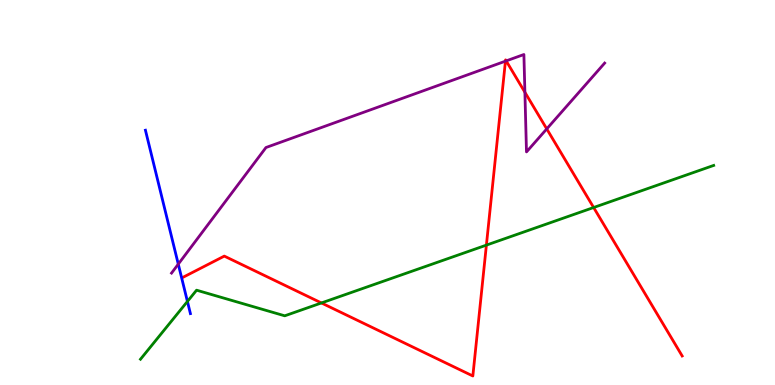[{'lines': ['blue', 'red'], 'intersections': []}, {'lines': ['green', 'red'], 'intersections': [{'x': 4.15, 'y': 2.13}, {'x': 6.28, 'y': 3.63}, {'x': 7.66, 'y': 4.61}]}, {'lines': ['purple', 'red'], 'intersections': [{'x': 6.52, 'y': 8.41}, {'x': 6.53, 'y': 8.42}, {'x': 6.77, 'y': 7.6}, {'x': 7.05, 'y': 6.65}]}, {'lines': ['blue', 'green'], 'intersections': [{'x': 2.42, 'y': 2.17}]}, {'lines': ['blue', 'purple'], 'intersections': [{'x': 2.3, 'y': 3.14}]}, {'lines': ['green', 'purple'], 'intersections': []}]